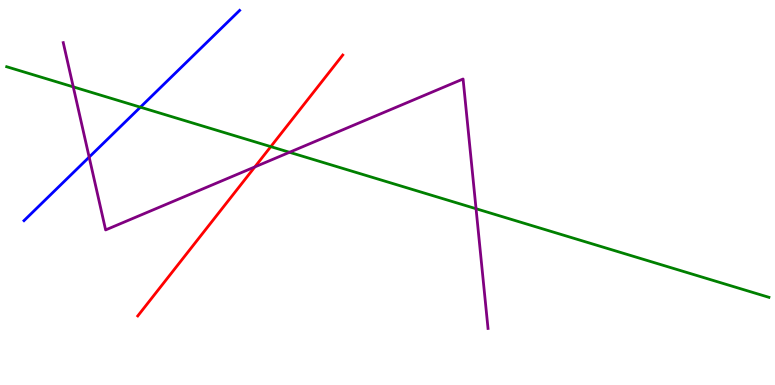[{'lines': ['blue', 'red'], 'intersections': []}, {'lines': ['green', 'red'], 'intersections': [{'x': 3.49, 'y': 6.19}]}, {'lines': ['purple', 'red'], 'intersections': [{'x': 3.29, 'y': 5.66}]}, {'lines': ['blue', 'green'], 'intersections': [{'x': 1.81, 'y': 7.22}]}, {'lines': ['blue', 'purple'], 'intersections': [{'x': 1.15, 'y': 5.92}]}, {'lines': ['green', 'purple'], 'intersections': [{'x': 0.945, 'y': 7.74}, {'x': 3.74, 'y': 6.04}, {'x': 6.14, 'y': 4.58}]}]